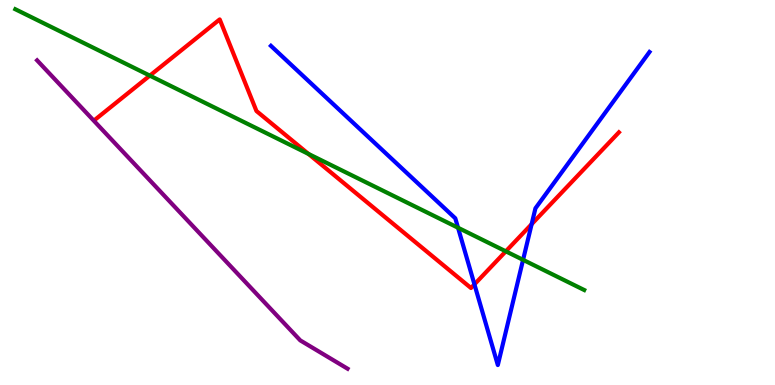[{'lines': ['blue', 'red'], 'intersections': [{'x': 6.12, 'y': 2.61}, {'x': 6.86, 'y': 4.18}]}, {'lines': ['green', 'red'], 'intersections': [{'x': 1.93, 'y': 8.04}, {'x': 3.98, 'y': 6.0}, {'x': 6.53, 'y': 3.47}]}, {'lines': ['purple', 'red'], 'intersections': []}, {'lines': ['blue', 'green'], 'intersections': [{'x': 5.91, 'y': 4.08}, {'x': 6.75, 'y': 3.25}]}, {'lines': ['blue', 'purple'], 'intersections': []}, {'lines': ['green', 'purple'], 'intersections': []}]